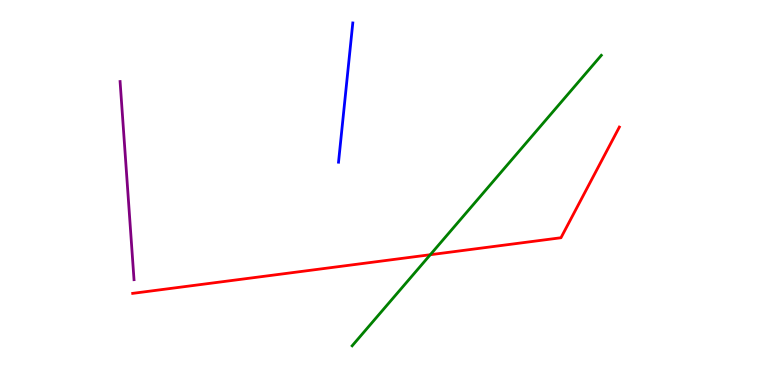[{'lines': ['blue', 'red'], 'intersections': []}, {'lines': ['green', 'red'], 'intersections': [{'x': 5.55, 'y': 3.38}]}, {'lines': ['purple', 'red'], 'intersections': []}, {'lines': ['blue', 'green'], 'intersections': []}, {'lines': ['blue', 'purple'], 'intersections': []}, {'lines': ['green', 'purple'], 'intersections': []}]